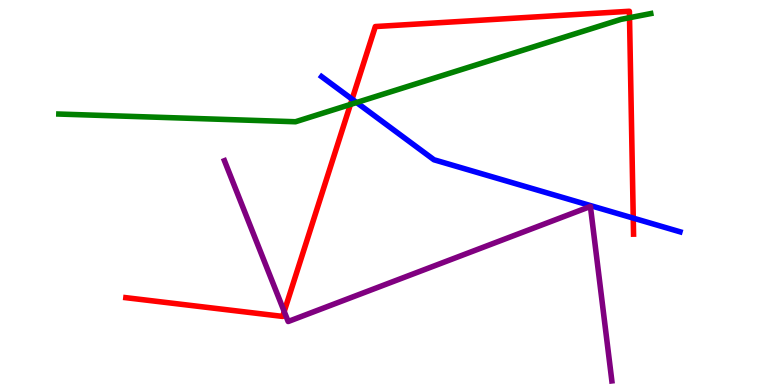[{'lines': ['blue', 'red'], 'intersections': [{'x': 4.54, 'y': 7.42}, {'x': 8.17, 'y': 4.33}]}, {'lines': ['green', 'red'], 'intersections': [{'x': 4.52, 'y': 7.29}, {'x': 8.12, 'y': 9.54}]}, {'lines': ['purple', 'red'], 'intersections': [{'x': 3.67, 'y': 1.91}]}, {'lines': ['blue', 'green'], 'intersections': [{'x': 4.6, 'y': 7.34}]}, {'lines': ['blue', 'purple'], 'intersections': []}, {'lines': ['green', 'purple'], 'intersections': []}]